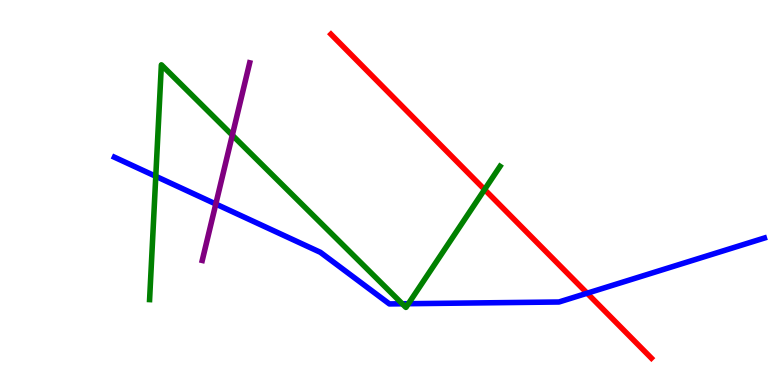[{'lines': ['blue', 'red'], 'intersections': [{'x': 7.58, 'y': 2.38}]}, {'lines': ['green', 'red'], 'intersections': [{'x': 6.25, 'y': 5.08}]}, {'lines': ['purple', 'red'], 'intersections': []}, {'lines': ['blue', 'green'], 'intersections': [{'x': 2.01, 'y': 5.42}, {'x': 5.19, 'y': 2.11}, {'x': 5.27, 'y': 2.11}]}, {'lines': ['blue', 'purple'], 'intersections': [{'x': 2.78, 'y': 4.7}]}, {'lines': ['green', 'purple'], 'intersections': [{'x': 3.0, 'y': 6.49}]}]